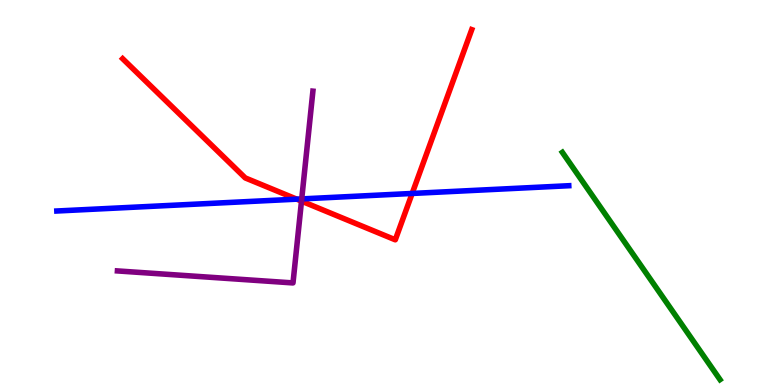[{'lines': ['blue', 'red'], 'intersections': [{'x': 3.83, 'y': 4.83}, {'x': 5.32, 'y': 4.98}]}, {'lines': ['green', 'red'], 'intersections': []}, {'lines': ['purple', 'red'], 'intersections': [{'x': 3.89, 'y': 4.78}]}, {'lines': ['blue', 'green'], 'intersections': []}, {'lines': ['blue', 'purple'], 'intersections': [{'x': 3.89, 'y': 4.83}]}, {'lines': ['green', 'purple'], 'intersections': []}]